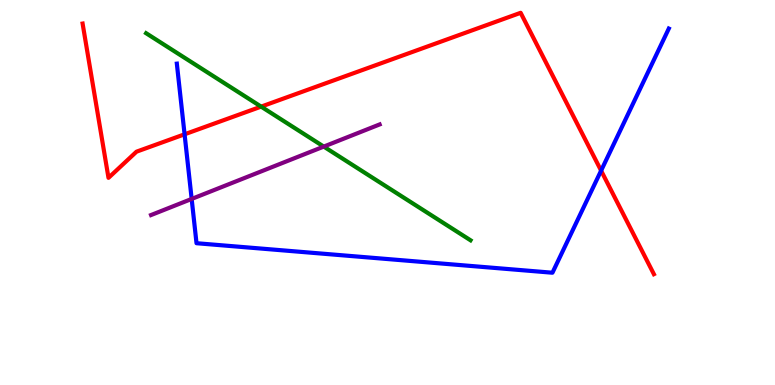[{'lines': ['blue', 'red'], 'intersections': [{'x': 2.38, 'y': 6.51}, {'x': 7.76, 'y': 5.57}]}, {'lines': ['green', 'red'], 'intersections': [{'x': 3.37, 'y': 7.23}]}, {'lines': ['purple', 'red'], 'intersections': []}, {'lines': ['blue', 'green'], 'intersections': []}, {'lines': ['blue', 'purple'], 'intersections': [{'x': 2.47, 'y': 4.83}]}, {'lines': ['green', 'purple'], 'intersections': [{'x': 4.18, 'y': 6.19}]}]